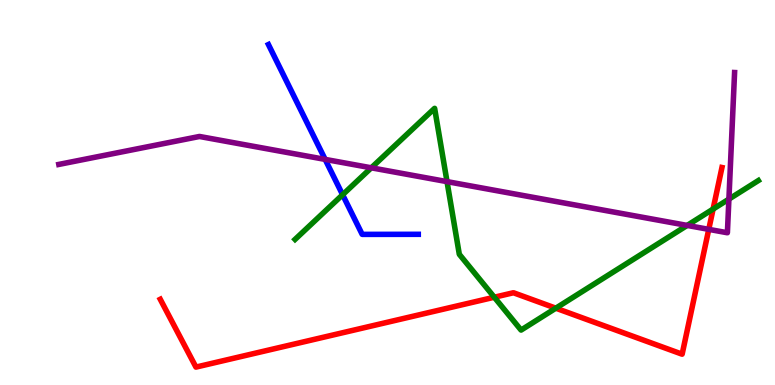[{'lines': ['blue', 'red'], 'intersections': []}, {'lines': ['green', 'red'], 'intersections': [{'x': 6.38, 'y': 2.28}, {'x': 7.17, 'y': 2.0}, {'x': 9.2, 'y': 4.57}]}, {'lines': ['purple', 'red'], 'intersections': [{'x': 9.15, 'y': 4.04}]}, {'lines': ['blue', 'green'], 'intersections': [{'x': 4.42, 'y': 4.94}]}, {'lines': ['blue', 'purple'], 'intersections': [{'x': 4.2, 'y': 5.86}]}, {'lines': ['green', 'purple'], 'intersections': [{'x': 4.79, 'y': 5.64}, {'x': 5.77, 'y': 5.28}, {'x': 8.87, 'y': 4.14}, {'x': 9.41, 'y': 4.83}]}]